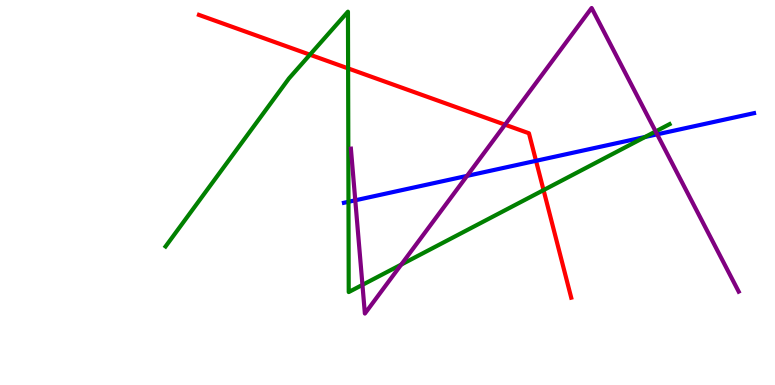[{'lines': ['blue', 'red'], 'intersections': [{'x': 6.92, 'y': 5.82}]}, {'lines': ['green', 'red'], 'intersections': [{'x': 4.0, 'y': 8.58}, {'x': 4.49, 'y': 8.22}, {'x': 7.01, 'y': 5.06}]}, {'lines': ['purple', 'red'], 'intersections': [{'x': 6.52, 'y': 6.76}]}, {'lines': ['blue', 'green'], 'intersections': [{'x': 4.5, 'y': 4.76}, {'x': 8.32, 'y': 6.44}]}, {'lines': ['blue', 'purple'], 'intersections': [{'x': 4.58, 'y': 4.8}, {'x': 6.03, 'y': 5.43}, {'x': 8.48, 'y': 6.51}]}, {'lines': ['green', 'purple'], 'intersections': [{'x': 4.68, 'y': 2.6}, {'x': 5.18, 'y': 3.13}, {'x': 8.46, 'y': 6.59}]}]